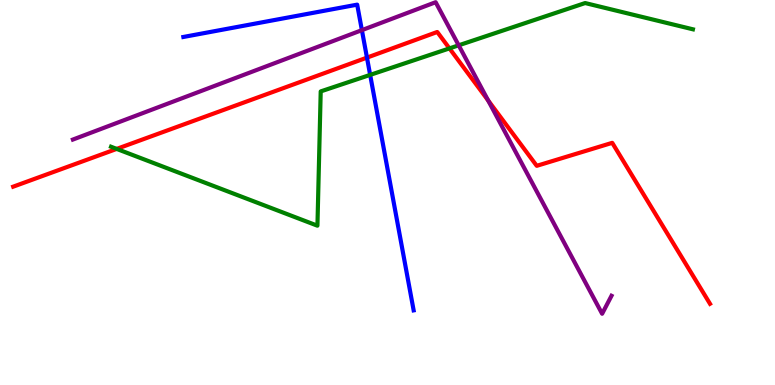[{'lines': ['blue', 'red'], 'intersections': [{'x': 4.74, 'y': 8.5}]}, {'lines': ['green', 'red'], 'intersections': [{'x': 1.51, 'y': 6.13}, {'x': 5.8, 'y': 8.74}]}, {'lines': ['purple', 'red'], 'intersections': [{'x': 6.3, 'y': 7.39}]}, {'lines': ['blue', 'green'], 'intersections': [{'x': 4.78, 'y': 8.05}]}, {'lines': ['blue', 'purple'], 'intersections': [{'x': 4.67, 'y': 9.22}]}, {'lines': ['green', 'purple'], 'intersections': [{'x': 5.92, 'y': 8.82}]}]